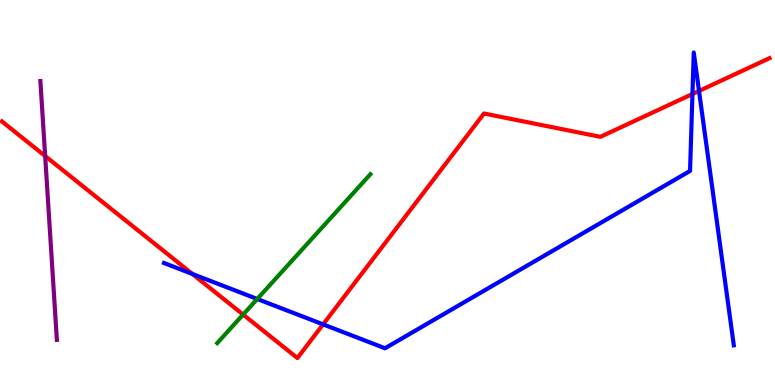[{'lines': ['blue', 'red'], 'intersections': [{'x': 2.48, 'y': 2.88}, {'x': 4.17, 'y': 1.57}, {'x': 8.93, 'y': 7.56}, {'x': 9.02, 'y': 7.64}]}, {'lines': ['green', 'red'], 'intersections': [{'x': 3.14, 'y': 1.83}]}, {'lines': ['purple', 'red'], 'intersections': [{'x': 0.583, 'y': 5.95}]}, {'lines': ['blue', 'green'], 'intersections': [{'x': 3.32, 'y': 2.23}]}, {'lines': ['blue', 'purple'], 'intersections': []}, {'lines': ['green', 'purple'], 'intersections': []}]